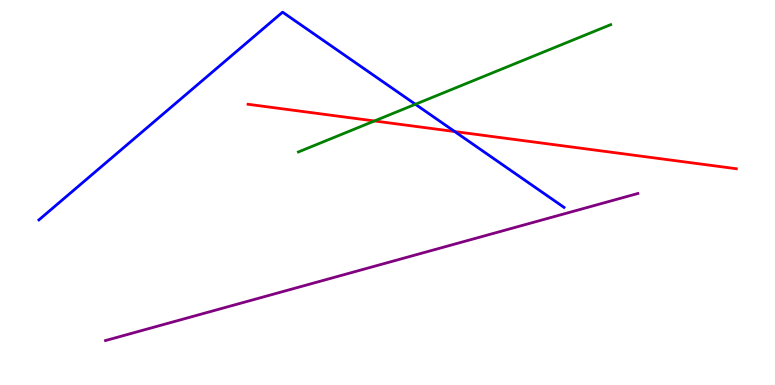[{'lines': ['blue', 'red'], 'intersections': [{'x': 5.87, 'y': 6.58}]}, {'lines': ['green', 'red'], 'intersections': [{'x': 4.83, 'y': 6.86}]}, {'lines': ['purple', 'red'], 'intersections': []}, {'lines': ['blue', 'green'], 'intersections': [{'x': 5.36, 'y': 7.29}]}, {'lines': ['blue', 'purple'], 'intersections': []}, {'lines': ['green', 'purple'], 'intersections': []}]